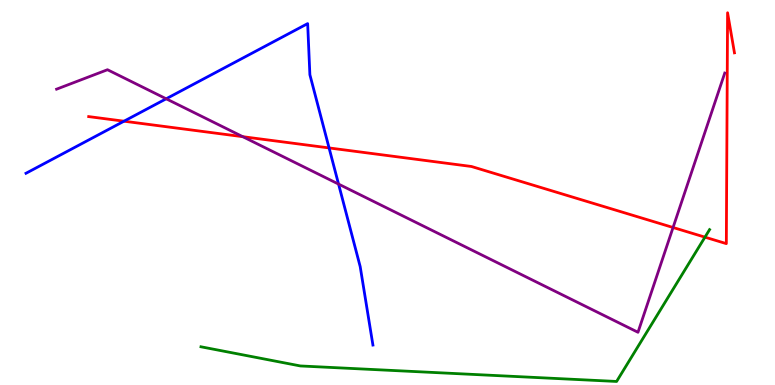[{'lines': ['blue', 'red'], 'intersections': [{'x': 1.6, 'y': 6.85}, {'x': 4.25, 'y': 6.16}]}, {'lines': ['green', 'red'], 'intersections': [{'x': 9.1, 'y': 3.84}]}, {'lines': ['purple', 'red'], 'intersections': [{'x': 3.13, 'y': 6.45}, {'x': 8.68, 'y': 4.09}]}, {'lines': ['blue', 'green'], 'intersections': []}, {'lines': ['blue', 'purple'], 'intersections': [{'x': 2.14, 'y': 7.43}, {'x': 4.37, 'y': 5.22}]}, {'lines': ['green', 'purple'], 'intersections': []}]